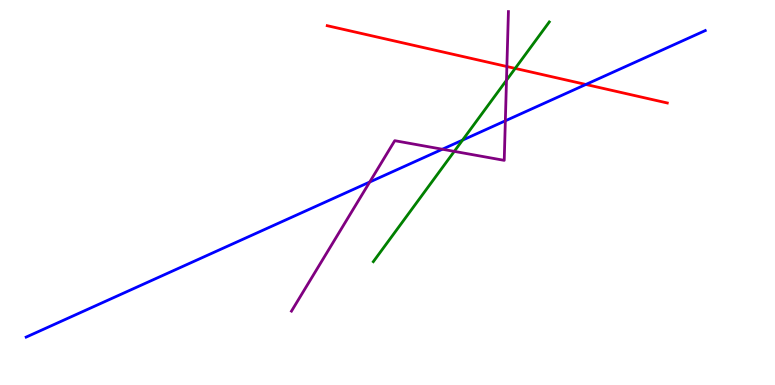[{'lines': ['blue', 'red'], 'intersections': [{'x': 7.56, 'y': 7.81}]}, {'lines': ['green', 'red'], 'intersections': [{'x': 6.65, 'y': 8.22}]}, {'lines': ['purple', 'red'], 'intersections': [{'x': 6.54, 'y': 8.27}]}, {'lines': ['blue', 'green'], 'intersections': [{'x': 5.97, 'y': 6.36}]}, {'lines': ['blue', 'purple'], 'intersections': [{'x': 4.77, 'y': 5.27}, {'x': 5.71, 'y': 6.12}, {'x': 6.52, 'y': 6.86}]}, {'lines': ['green', 'purple'], 'intersections': [{'x': 5.86, 'y': 6.07}, {'x': 6.54, 'y': 7.92}]}]